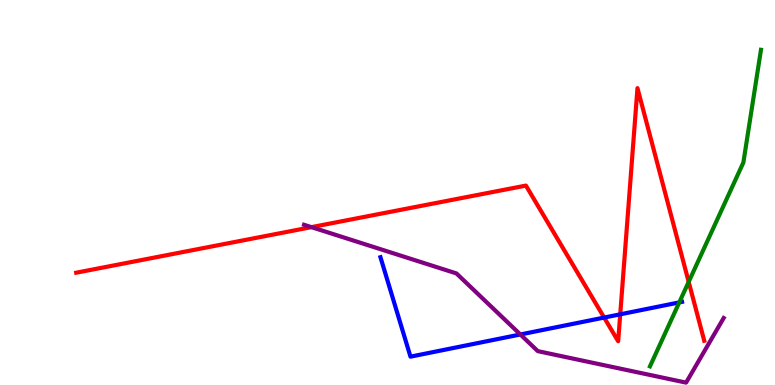[{'lines': ['blue', 'red'], 'intersections': [{'x': 7.8, 'y': 1.75}, {'x': 8.0, 'y': 1.84}]}, {'lines': ['green', 'red'], 'intersections': [{'x': 8.89, 'y': 2.68}]}, {'lines': ['purple', 'red'], 'intersections': [{'x': 4.02, 'y': 4.1}]}, {'lines': ['blue', 'green'], 'intersections': [{'x': 8.76, 'y': 2.15}]}, {'lines': ['blue', 'purple'], 'intersections': [{'x': 6.71, 'y': 1.31}]}, {'lines': ['green', 'purple'], 'intersections': []}]